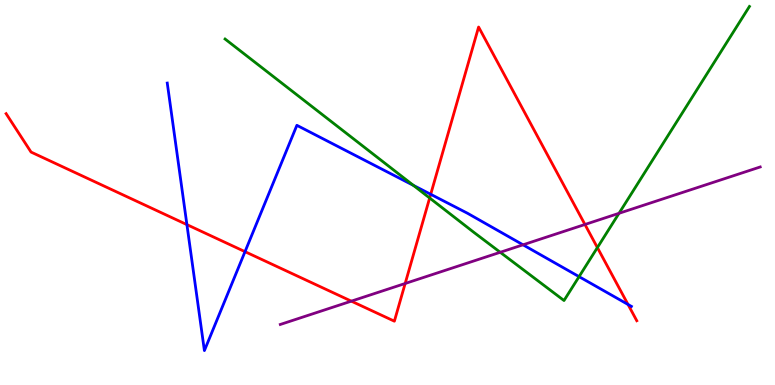[{'lines': ['blue', 'red'], 'intersections': [{'x': 2.41, 'y': 4.17}, {'x': 3.16, 'y': 3.46}, {'x': 5.56, 'y': 4.95}, {'x': 8.1, 'y': 2.09}]}, {'lines': ['green', 'red'], 'intersections': [{'x': 5.54, 'y': 4.86}, {'x': 7.71, 'y': 3.57}]}, {'lines': ['purple', 'red'], 'intersections': [{'x': 4.53, 'y': 2.18}, {'x': 5.23, 'y': 2.64}, {'x': 7.55, 'y': 4.17}]}, {'lines': ['blue', 'green'], 'intersections': [{'x': 5.33, 'y': 5.18}, {'x': 7.47, 'y': 2.81}]}, {'lines': ['blue', 'purple'], 'intersections': [{'x': 6.75, 'y': 3.64}]}, {'lines': ['green', 'purple'], 'intersections': [{'x': 6.45, 'y': 3.45}, {'x': 7.99, 'y': 4.46}]}]